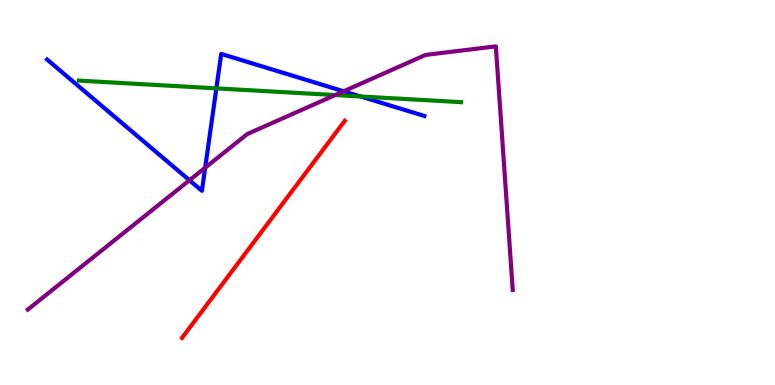[{'lines': ['blue', 'red'], 'intersections': []}, {'lines': ['green', 'red'], 'intersections': []}, {'lines': ['purple', 'red'], 'intersections': []}, {'lines': ['blue', 'green'], 'intersections': [{'x': 2.79, 'y': 7.7}, {'x': 4.65, 'y': 7.49}]}, {'lines': ['blue', 'purple'], 'intersections': [{'x': 2.44, 'y': 5.32}, {'x': 2.65, 'y': 5.64}, {'x': 4.43, 'y': 7.63}]}, {'lines': ['green', 'purple'], 'intersections': [{'x': 4.32, 'y': 7.53}]}]